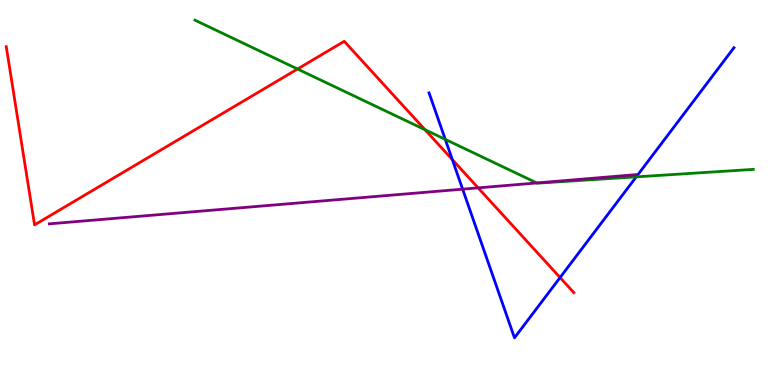[{'lines': ['blue', 'red'], 'intersections': [{'x': 5.84, 'y': 5.85}, {'x': 7.23, 'y': 2.79}]}, {'lines': ['green', 'red'], 'intersections': [{'x': 3.84, 'y': 8.21}, {'x': 5.48, 'y': 6.63}]}, {'lines': ['purple', 'red'], 'intersections': [{'x': 6.17, 'y': 5.12}]}, {'lines': ['blue', 'green'], 'intersections': [{'x': 5.75, 'y': 6.38}, {'x': 8.21, 'y': 5.41}]}, {'lines': ['blue', 'purple'], 'intersections': [{'x': 5.97, 'y': 5.09}]}, {'lines': ['green', 'purple'], 'intersections': [{'x': 6.93, 'y': 5.25}]}]